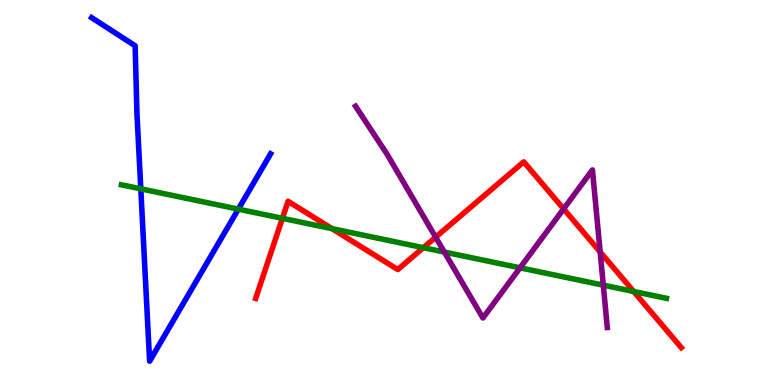[{'lines': ['blue', 'red'], 'intersections': []}, {'lines': ['green', 'red'], 'intersections': [{'x': 3.64, 'y': 4.33}, {'x': 4.28, 'y': 4.06}, {'x': 5.46, 'y': 3.57}, {'x': 8.18, 'y': 2.43}]}, {'lines': ['purple', 'red'], 'intersections': [{'x': 5.62, 'y': 3.84}, {'x': 7.27, 'y': 4.57}, {'x': 7.74, 'y': 3.46}]}, {'lines': ['blue', 'green'], 'intersections': [{'x': 1.82, 'y': 5.1}, {'x': 3.08, 'y': 4.57}]}, {'lines': ['blue', 'purple'], 'intersections': []}, {'lines': ['green', 'purple'], 'intersections': [{'x': 5.73, 'y': 3.45}, {'x': 6.71, 'y': 3.04}, {'x': 7.78, 'y': 2.59}]}]